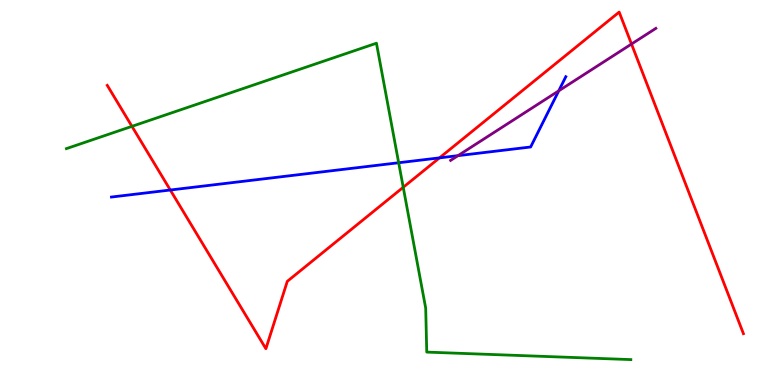[{'lines': ['blue', 'red'], 'intersections': [{'x': 2.2, 'y': 5.06}, {'x': 5.67, 'y': 5.9}]}, {'lines': ['green', 'red'], 'intersections': [{'x': 1.7, 'y': 6.72}, {'x': 5.2, 'y': 5.14}]}, {'lines': ['purple', 'red'], 'intersections': [{'x': 8.15, 'y': 8.86}]}, {'lines': ['blue', 'green'], 'intersections': [{'x': 5.14, 'y': 5.77}]}, {'lines': ['blue', 'purple'], 'intersections': [{'x': 5.91, 'y': 5.96}, {'x': 7.21, 'y': 7.64}]}, {'lines': ['green', 'purple'], 'intersections': []}]